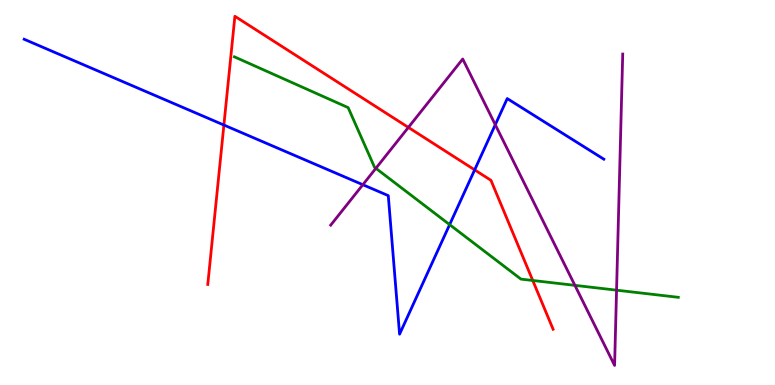[{'lines': ['blue', 'red'], 'intersections': [{'x': 2.89, 'y': 6.75}, {'x': 6.12, 'y': 5.59}]}, {'lines': ['green', 'red'], 'intersections': [{'x': 6.87, 'y': 2.71}]}, {'lines': ['purple', 'red'], 'intersections': [{'x': 5.27, 'y': 6.69}]}, {'lines': ['blue', 'green'], 'intersections': [{'x': 5.8, 'y': 4.17}]}, {'lines': ['blue', 'purple'], 'intersections': [{'x': 4.68, 'y': 5.2}, {'x': 6.39, 'y': 6.76}]}, {'lines': ['green', 'purple'], 'intersections': [{'x': 4.85, 'y': 5.63}, {'x': 7.42, 'y': 2.59}, {'x': 7.96, 'y': 2.46}]}]